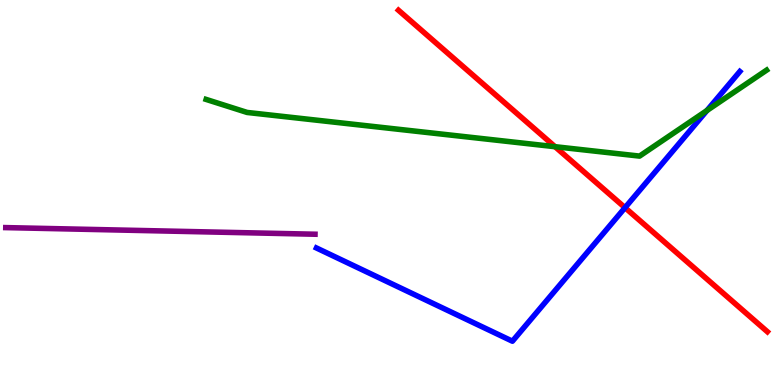[{'lines': ['blue', 'red'], 'intersections': [{'x': 8.06, 'y': 4.61}]}, {'lines': ['green', 'red'], 'intersections': [{'x': 7.16, 'y': 6.19}]}, {'lines': ['purple', 'red'], 'intersections': []}, {'lines': ['blue', 'green'], 'intersections': [{'x': 9.12, 'y': 7.13}]}, {'lines': ['blue', 'purple'], 'intersections': []}, {'lines': ['green', 'purple'], 'intersections': []}]